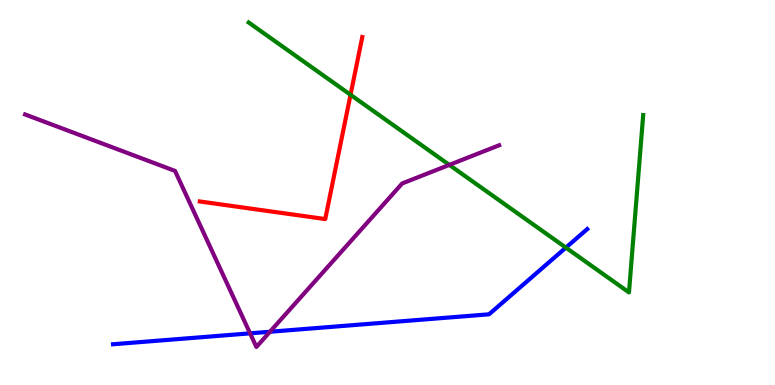[{'lines': ['blue', 'red'], 'intersections': []}, {'lines': ['green', 'red'], 'intersections': [{'x': 4.52, 'y': 7.54}]}, {'lines': ['purple', 'red'], 'intersections': []}, {'lines': ['blue', 'green'], 'intersections': [{'x': 7.3, 'y': 3.57}]}, {'lines': ['blue', 'purple'], 'intersections': [{'x': 3.23, 'y': 1.34}, {'x': 3.48, 'y': 1.38}]}, {'lines': ['green', 'purple'], 'intersections': [{'x': 5.8, 'y': 5.72}]}]